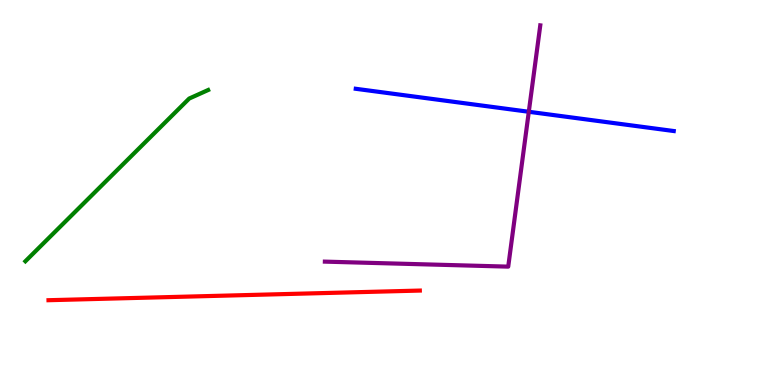[{'lines': ['blue', 'red'], 'intersections': []}, {'lines': ['green', 'red'], 'intersections': []}, {'lines': ['purple', 'red'], 'intersections': []}, {'lines': ['blue', 'green'], 'intersections': []}, {'lines': ['blue', 'purple'], 'intersections': [{'x': 6.82, 'y': 7.1}]}, {'lines': ['green', 'purple'], 'intersections': []}]